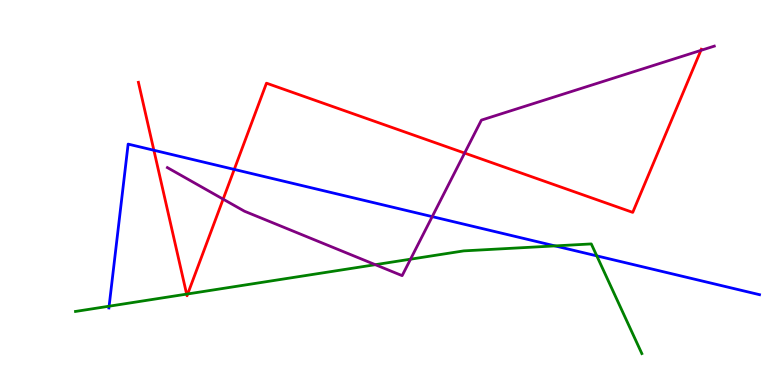[{'lines': ['blue', 'red'], 'intersections': [{'x': 1.99, 'y': 6.1}, {'x': 3.02, 'y': 5.6}]}, {'lines': ['green', 'red'], 'intersections': [{'x': 2.41, 'y': 2.36}, {'x': 2.42, 'y': 2.37}]}, {'lines': ['purple', 'red'], 'intersections': [{'x': 2.88, 'y': 4.83}, {'x': 5.99, 'y': 6.02}, {'x': 9.04, 'y': 8.69}]}, {'lines': ['blue', 'green'], 'intersections': [{'x': 1.41, 'y': 2.05}, {'x': 7.16, 'y': 3.61}, {'x': 7.7, 'y': 3.35}]}, {'lines': ['blue', 'purple'], 'intersections': [{'x': 5.58, 'y': 4.37}]}, {'lines': ['green', 'purple'], 'intersections': [{'x': 4.84, 'y': 3.13}, {'x': 5.3, 'y': 3.27}]}]